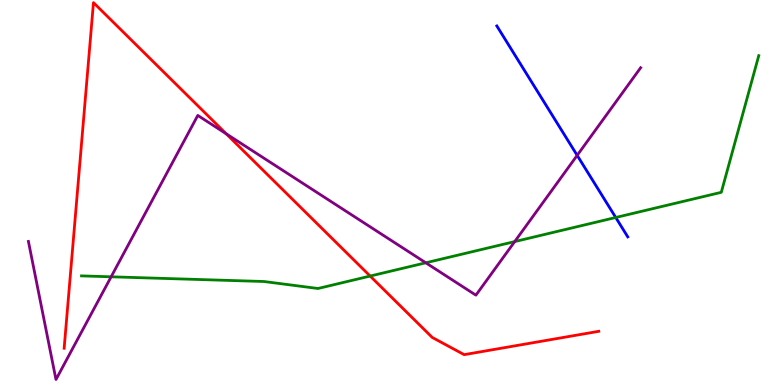[{'lines': ['blue', 'red'], 'intersections': []}, {'lines': ['green', 'red'], 'intersections': [{'x': 4.78, 'y': 2.83}]}, {'lines': ['purple', 'red'], 'intersections': [{'x': 2.92, 'y': 6.53}]}, {'lines': ['blue', 'green'], 'intersections': [{'x': 7.95, 'y': 4.35}]}, {'lines': ['blue', 'purple'], 'intersections': [{'x': 7.45, 'y': 5.96}]}, {'lines': ['green', 'purple'], 'intersections': [{'x': 1.43, 'y': 2.81}, {'x': 5.49, 'y': 3.17}, {'x': 6.64, 'y': 3.73}]}]